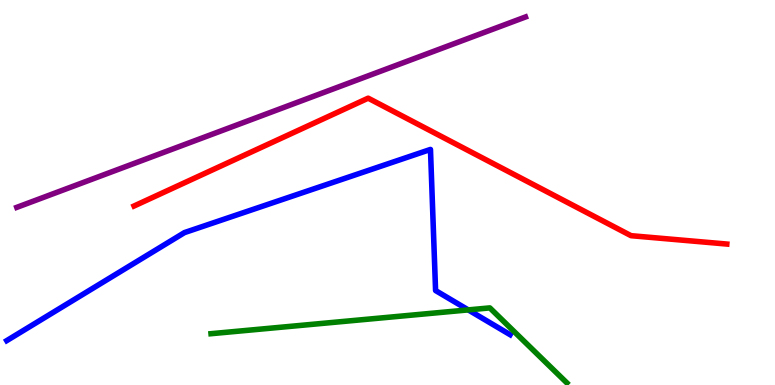[{'lines': ['blue', 'red'], 'intersections': []}, {'lines': ['green', 'red'], 'intersections': []}, {'lines': ['purple', 'red'], 'intersections': []}, {'lines': ['blue', 'green'], 'intersections': [{'x': 6.04, 'y': 1.95}]}, {'lines': ['blue', 'purple'], 'intersections': []}, {'lines': ['green', 'purple'], 'intersections': []}]